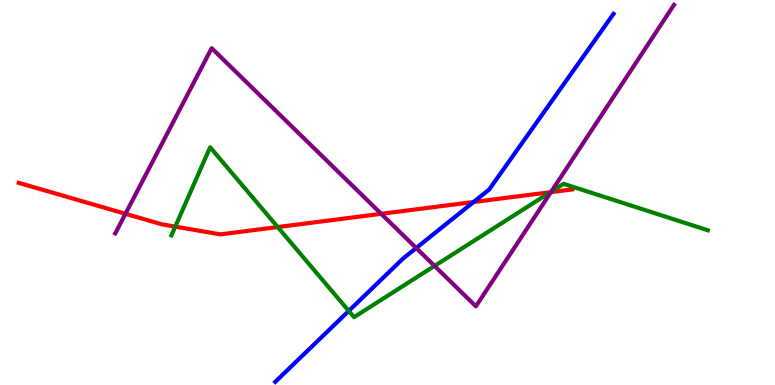[{'lines': ['blue', 'red'], 'intersections': [{'x': 6.11, 'y': 4.75}]}, {'lines': ['green', 'red'], 'intersections': [{'x': 2.26, 'y': 4.11}, {'x': 3.58, 'y': 4.1}, {'x': 7.1, 'y': 5.01}]}, {'lines': ['purple', 'red'], 'intersections': [{'x': 1.62, 'y': 4.45}, {'x': 4.92, 'y': 4.45}, {'x': 7.11, 'y': 5.01}]}, {'lines': ['blue', 'green'], 'intersections': [{'x': 4.5, 'y': 1.92}]}, {'lines': ['blue', 'purple'], 'intersections': [{'x': 5.37, 'y': 3.56}]}, {'lines': ['green', 'purple'], 'intersections': [{'x': 5.61, 'y': 3.09}, {'x': 7.11, 'y': 5.02}]}]